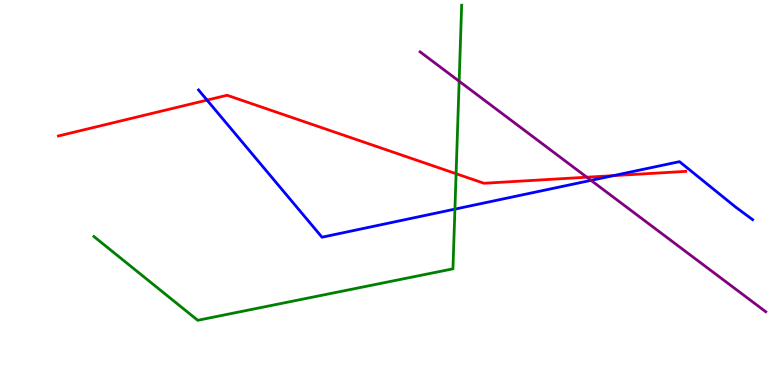[{'lines': ['blue', 'red'], 'intersections': [{'x': 2.67, 'y': 7.4}, {'x': 7.91, 'y': 5.44}]}, {'lines': ['green', 'red'], 'intersections': [{'x': 5.89, 'y': 5.49}]}, {'lines': ['purple', 'red'], 'intersections': [{'x': 7.57, 'y': 5.4}]}, {'lines': ['blue', 'green'], 'intersections': [{'x': 5.87, 'y': 4.57}]}, {'lines': ['blue', 'purple'], 'intersections': [{'x': 7.63, 'y': 5.32}]}, {'lines': ['green', 'purple'], 'intersections': [{'x': 5.92, 'y': 7.89}]}]